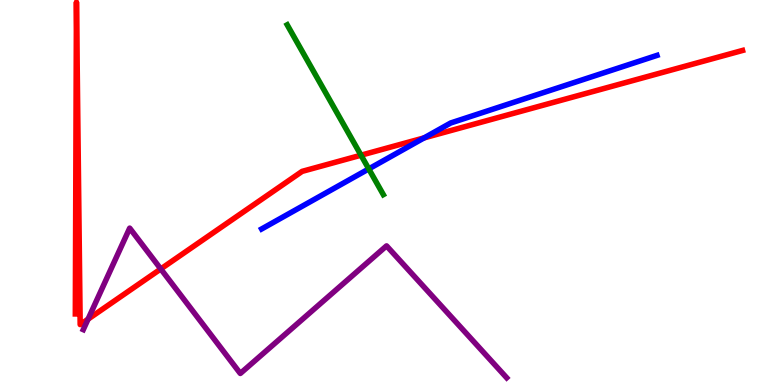[{'lines': ['blue', 'red'], 'intersections': [{'x': 5.47, 'y': 6.42}]}, {'lines': ['green', 'red'], 'intersections': [{'x': 4.66, 'y': 5.97}]}, {'lines': ['purple', 'red'], 'intersections': [{'x': 1.14, 'y': 1.71}, {'x': 2.07, 'y': 3.01}]}, {'lines': ['blue', 'green'], 'intersections': [{'x': 4.76, 'y': 5.61}]}, {'lines': ['blue', 'purple'], 'intersections': []}, {'lines': ['green', 'purple'], 'intersections': []}]